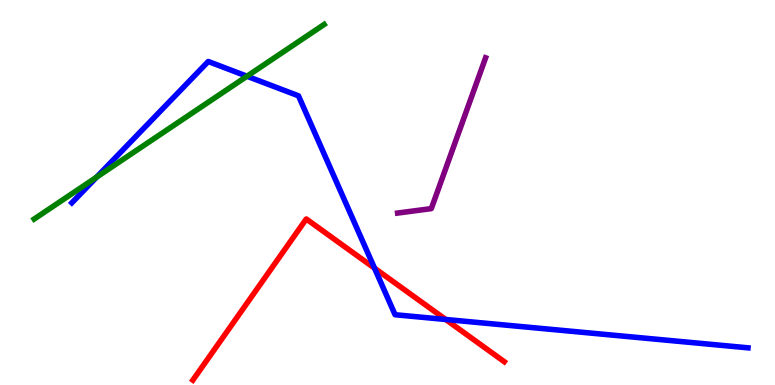[{'lines': ['blue', 'red'], 'intersections': [{'x': 4.83, 'y': 3.03}, {'x': 5.75, 'y': 1.7}]}, {'lines': ['green', 'red'], 'intersections': []}, {'lines': ['purple', 'red'], 'intersections': []}, {'lines': ['blue', 'green'], 'intersections': [{'x': 1.25, 'y': 5.4}, {'x': 3.19, 'y': 8.02}]}, {'lines': ['blue', 'purple'], 'intersections': []}, {'lines': ['green', 'purple'], 'intersections': []}]